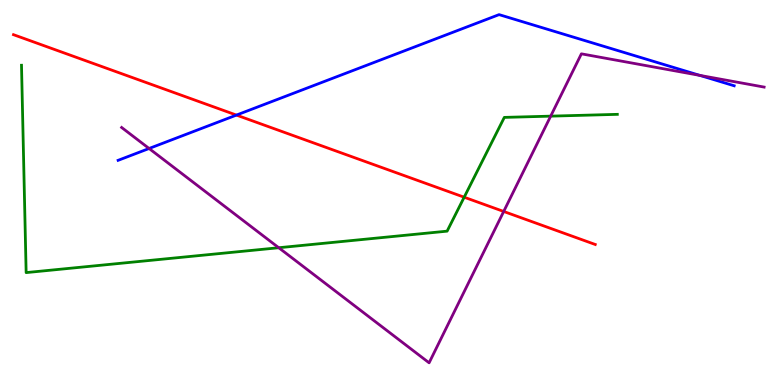[{'lines': ['blue', 'red'], 'intersections': [{'x': 3.05, 'y': 7.01}]}, {'lines': ['green', 'red'], 'intersections': [{'x': 5.99, 'y': 4.88}]}, {'lines': ['purple', 'red'], 'intersections': [{'x': 6.5, 'y': 4.51}]}, {'lines': ['blue', 'green'], 'intersections': []}, {'lines': ['blue', 'purple'], 'intersections': [{'x': 1.92, 'y': 6.14}, {'x': 9.03, 'y': 8.04}]}, {'lines': ['green', 'purple'], 'intersections': [{'x': 3.6, 'y': 3.57}, {'x': 7.11, 'y': 6.98}]}]